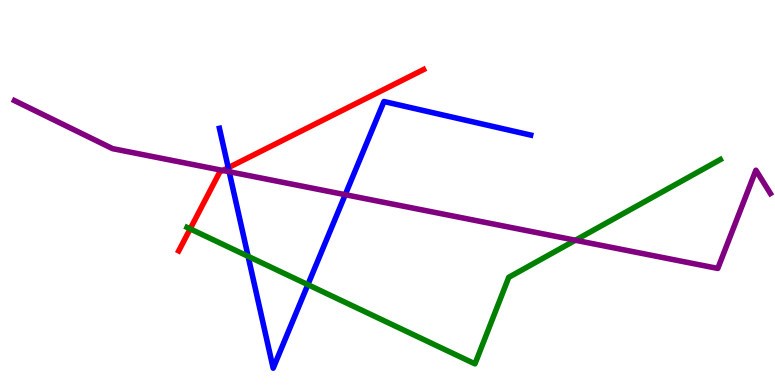[{'lines': ['blue', 'red'], 'intersections': [{'x': 2.95, 'y': 5.64}]}, {'lines': ['green', 'red'], 'intersections': [{'x': 2.45, 'y': 4.06}]}, {'lines': ['purple', 'red'], 'intersections': [{'x': 2.87, 'y': 5.57}]}, {'lines': ['blue', 'green'], 'intersections': [{'x': 3.2, 'y': 3.34}, {'x': 3.97, 'y': 2.61}]}, {'lines': ['blue', 'purple'], 'intersections': [{'x': 2.96, 'y': 5.54}, {'x': 4.45, 'y': 4.94}]}, {'lines': ['green', 'purple'], 'intersections': [{'x': 7.42, 'y': 3.76}]}]